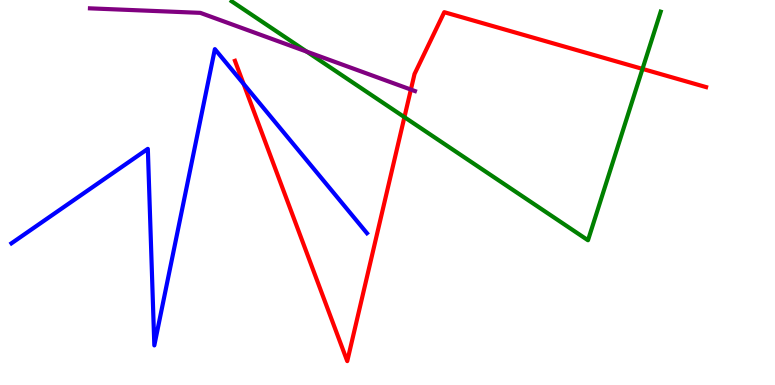[{'lines': ['blue', 'red'], 'intersections': [{'x': 3.14, 'y': 7.82}]}, {'lines': ['green', 'red'], 'intersections': [{'x': 5.22, 'y': 6.96}, {'x': 8.29, 'y': 8.21}]}, {'lines': ['purple', 'red'], 'intersections': [{'x': 5.3, 'y': 7.67}]}, {'lines': ['blue', 'green'], 'intersections': []}, {'lines': ['blue', 'purple'], 'intersections': []}, {'lines': ['green', 'purple'], 'intersections': [{'x': 3.96, 'y': 8.66}]}]